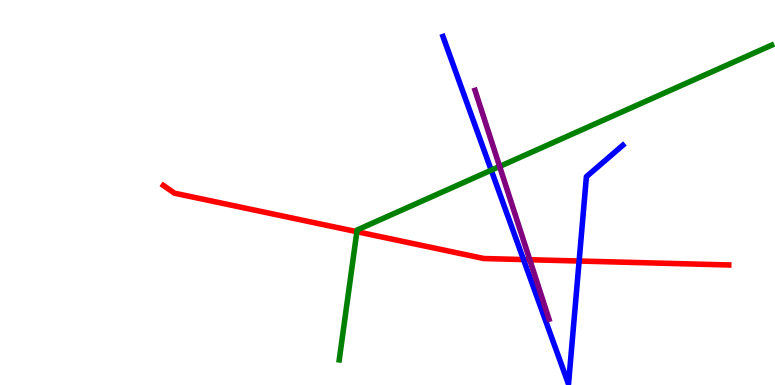[{'lines': ['blue', 'red'], 'intersections': [{'x': 6.76, 'y': 3.26}, {'x': 7.47, 'y': 3.22}]}, {'lines': ['green', 'red'], 'intersections': [{'x': 4.6, 'y': 3.98}]}, {'lines': ['purple', 'red'], 'intersections': [{'x': 6.84, 'y': 3.25}]}, {'lines': ['blue', 'green'], 'intersections': [{'x': 6.34, 'y': 5.58}]}, {'lines': ['blue', 'purple'], 'intersections': []}, {'lines': ['green', 'purple'], 'intersections': [{'x': 6.45, 'y': 5.68}]}]